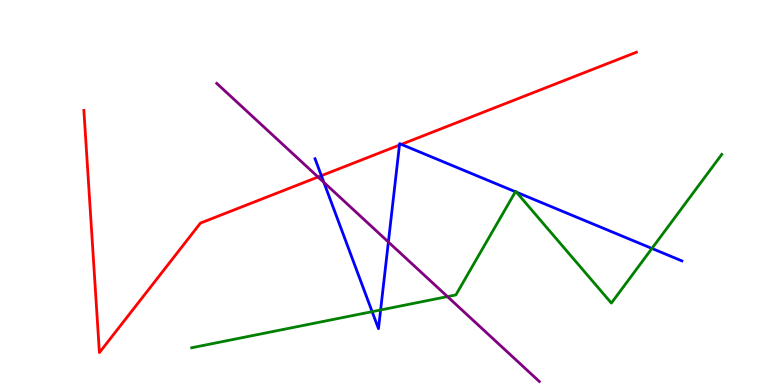[{'lines': ['blue', 'red'], 'intersections': [{'x': 4.15, 'y': 5.44}, {'x': 5.15, 'y': 6.23}, {'x': 5.18, 'y': 6.25}]}, {'lines': ['green', 'red'], 'intersections': []}, {'lines': ['purple', 'red'], 'intersections': [{'x': 4.1, 'y': 5.4}]}, {'lines': ['blue', 'green'], 'intersections': [{'x': 4.8, 'y': 1.9}, {'x': 4.91, 'y': 1.95}, {'x': 6.65, 'y': 5.02}, {'x': 6.66, 'y': 5.01}, {'x': 8.41, 'y': 3.55}]}, {'lines': ['blue', 'purple'], 'intersections': [{'x': 4.18, 'y': 5.26}, {'x': 5.01, 'y': 3.71}]}, {'lines': ['green', 'purple'], 'intersections': [{'x': 5.77, 'y': 2.3}]}]